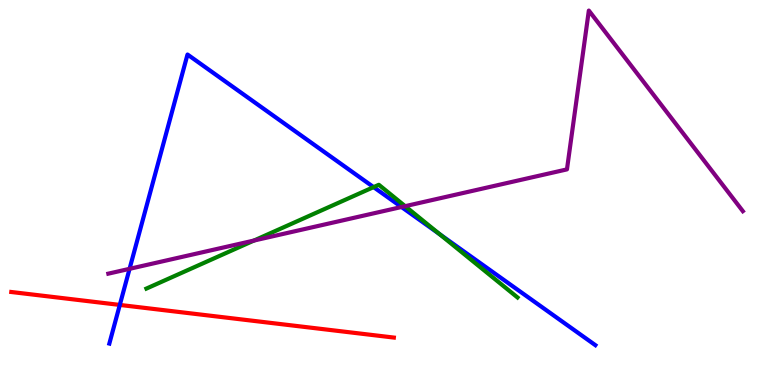[{'lines': ['blue', 'red'], 'intersections': [{'x': 1.55, 'y': 2.08}]}, {'lines': ['green', 'red'], 'intersections': []}, {'lines': ['purple', 'red'], 'intersections': []}, {'lines': ['blue', 'green'], 'intersections': [{'x': 4.82, 'y': 5.14}, {'x': 5.67, 'y': 3.92}]}, {'lines': ['blue', 'purple'], 'intersections': [{'x': 1.67, 'y': 3.02}, {'x': 5.18, 'y': 4.62}]}, {'lines': ['green', 'purple'], 'intersections': [{'x': 3.28, 'y': 3.75}, {'x': 5.23, 'y': 4.64}]}]